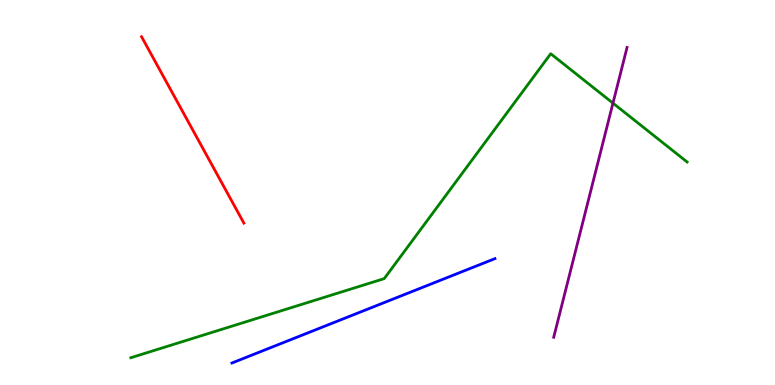[{'lines': ['blue', 'red'], 'intersections': []}, {'lines': ['green', 'red'], 'intersections': []}, {'lines': ['purple', 'red'], 'intersections': []}, {'lines': ['blue', 'green'], 'intersections': []}, {'lines': ['blue', 'purple'], 'intersections': []}, {'lines': ['green', 'purple'], 'intersections': [{'x': 7.91, 'y': 7.32}]}]